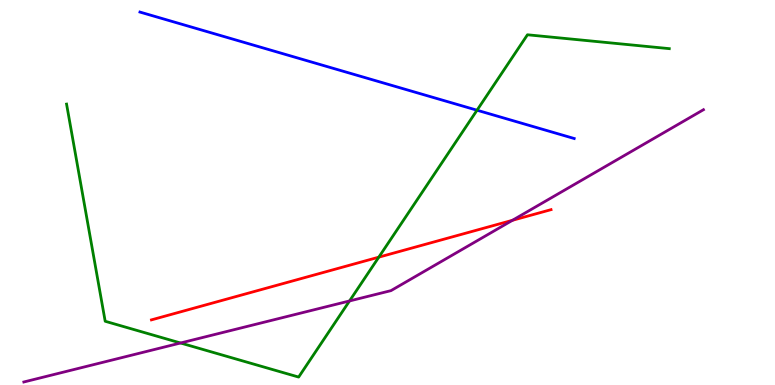[{'lines': ['blue', 'red'], 'intersections': []}, {'lines': ['green', 'red'], 'intersections': [{'x': 4.89, 'y': 3.32}]}, {'lines': ['purple', 'red'], 'intersections': [{'x': 6.61, 'y': 4.28}]}, {'lines': ['blue', 'green'], 'intersections': [{'x': 6.16, 'y': 7.14}]}, {'lines': ['blue', 'purple'], 'intersections': []}, {'lines': ['green', 'purple'], 'intersections': [{'x': 2.33, 'y': 1.09}, {'x': 4.51, 'y': 2.18}]}]